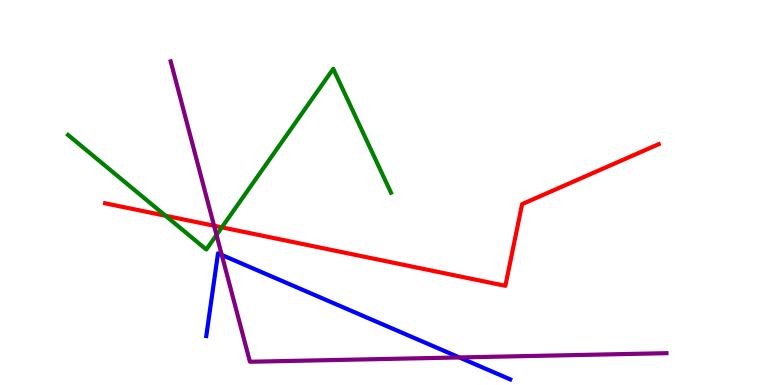[{'lines': ['blue', 'red'], 'intersections': []}, {'lines': ['green', 'red'], 'intersections': [{'x': 2.14, 'y': 4.4}, {'x': 2.86, 'y': 4.09}]}, {'lines': ['purple', 'red'], 'intersections': [{'x': 2.76, 'y': 4.14}]}, {'lines': ['blue', 'green'], 'intersections': []}, {'lines': ['blue', 'purple'], 'intersections': [{'x': 2.86, 'y': 3.38}, {'x': 5.93, 'y': 0.716}]}, {'lines': ['green', 'purple'], 'intersections': [{'x': 2.79, 'y': 3.9}]}]